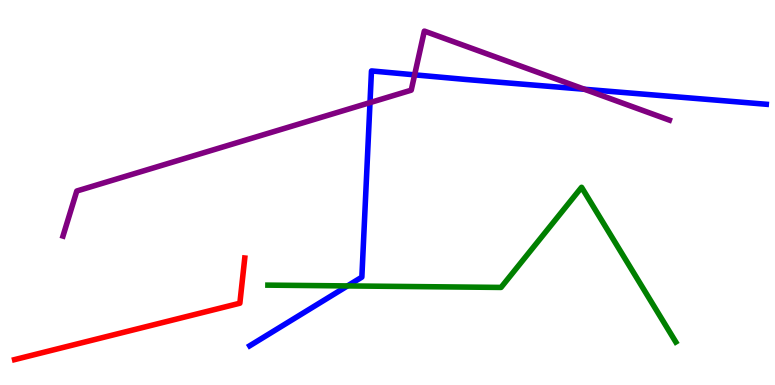[{'lines': ['blue', 'red'], 'intersections': []}, {'lines': ['green', 'red'], 'intersections': []}, {'lines': ['purple', 'red'], 'intersections': []}, {'lines': ['blue', 'green'], 'intersections': [{'x': 4.48, 'y': 2.57}]}, {'lines': ['blue', 'purple'], 'intersections': [{'x': 4.77, 'y': 7.33}, {'x': 5.35, 'y': 8.06}, {'x': 7.54, 'y': 7.68}]}, {'lines': ['green', 'purple'], 'intersections': []}]